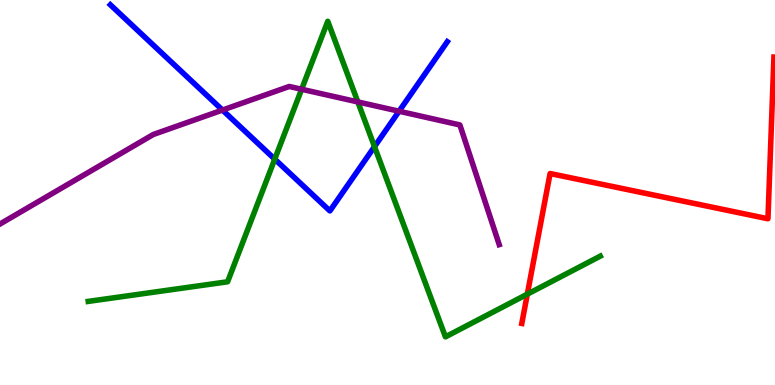[{'lines': ['blue', 'red'], 'intersections': []}, {'lines': ['green', 'red'], 'intersections': [{'x': 6.8, 'y': 2.36}]}, {'lines': ['purple', 'red'], 'intersections': []}, {'lines': ['blue', 'green'], 'intersections': [{'x': 3.55, 'y': 5.87}, {'x': 4.83, 'y': 6.19}]}, {'lines': ['blue', 'purple'], 'intersections': [{'x': 2.87, 'y': 7.14}, {'x': 5.15, 'y': 7.11}]}, {'lines': ['green', 'purple'], 'intersections': [{'x': 3.89, 'y': 7.68}, {'x': 4.62, 'y': 7.35}]}]